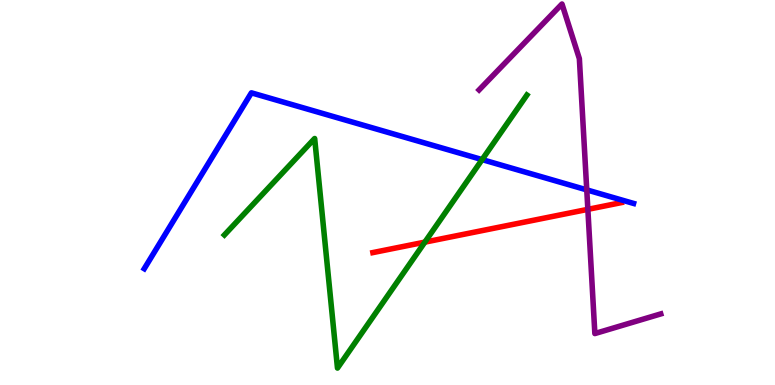[{'lines': ['blue', 'red'], 'intersections': []}, {'lines': ['green', 'red'], 'intersections': [{'x': 5.48, 'y': 3.71}]}, {'lines': ['purple', 'red'], 'intersections': [{'x': 7.59, 'y': 4.56}]}, {'lines': ['blue', 'green'], 'intersections': [{'x': 6.22, 'y': 5.85}]}, {'lines': ['blue', 'purple'], 'intersections': [{'x': 7.57, 'y': 5.07}]}, {'lines': ['green', 'purple'], 'intersections': []}]